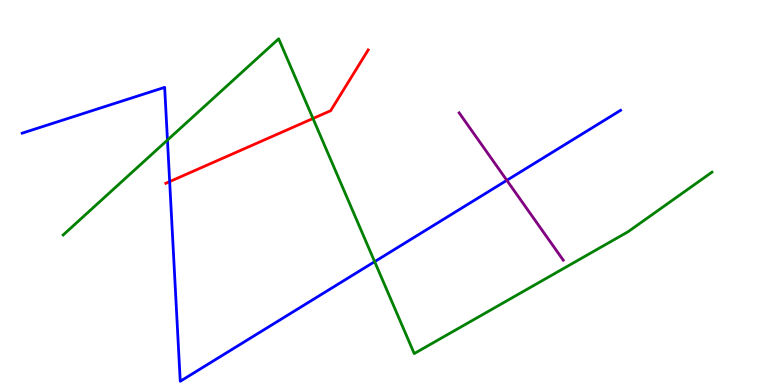[{'lines': ['blue', 'red'], 'intersections': [{'x': 2.19, 'y': 5.28}]}, {'lines': ['green', 'red'], 'intersections': [{'x': 4.04, 'y': 6.92}]}, {'lines': ['purple', 'red'], 'intersections': []}, {'lines': ['blue', 'green'], 'intersections': [{'x': 2.16, 'y': 6.36}, {'x': 4.83, 'y': 3.2}]}, {'lines': ['blue', 'purple'], 'intersections': [{'x': 6.54, 'y': 5.32}]}, {'lines': ['green', 'purple'], 'intersections': []}]